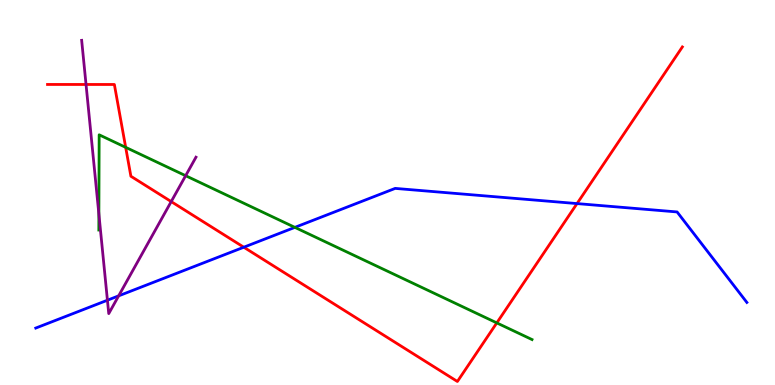[{'lines': ['blue', 'red'], 'intersections': [{'x': 3.15, 'y': 3.58}, {'x': 7.45, 'y': 4.71}]}, {'lines': ['green', 'red'], 'intersections': [{'x': 1.62, 'y': 6.17}, {'x': 6.41, 'y': 1.61}]}, {'lines': ['purple', 'red'], 'intersections': [{'x': 1.11, 'y': 7.81}, {'x': 2.21, 'y': 4.76}]}, {'lines': ['blue', 'green'], 'intersections': [{'x': 3.8, 'y': 4.09}]}, {'lines': ['blue', 'purple'], 'intersections': [{'x': 1.39, 'y': 2.2}, {'x': 1.53, 'y': 2.32}]}, {'lines': ['green', 'purple'], 'intersections': [{'x': 1.28, 'y': 4.44}, {'x': 2.4, 'y': 5.44}]}]